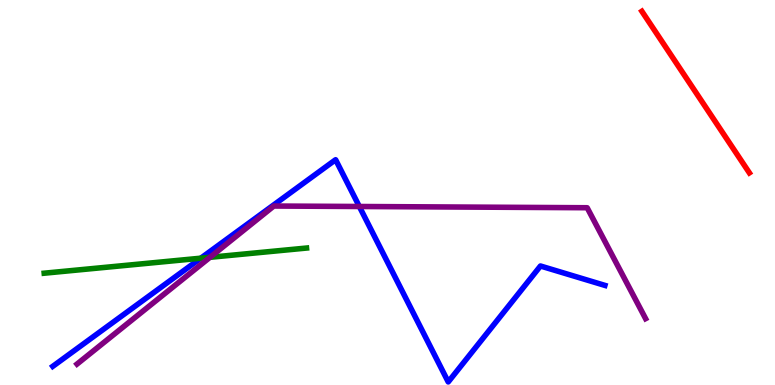[{'lines': ['blue', 'red'], 'intersections': []}, {'lines': ['green', 'red'], 'intersections': []}, {'lines': ['purple', 'red'], 'intersections': []}, {'lines': ['blue', 'green'], 'intersections': [{'x': 2.59, 'y': 3.29}]}, {'lines': ['blue', 'purple'], 'intersections': [{'x': 4.64, 'y': 4.64}]}, {'lines': ['green', 'purple'], 'intersections': [{'x': 2.71, 'y': 3.32}]}]